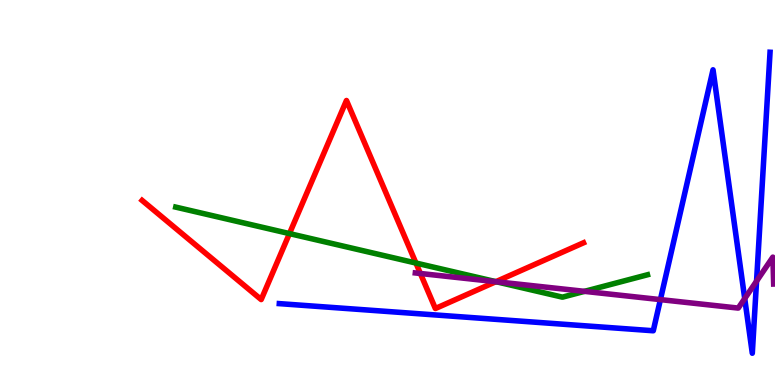[{'lines': ['blue', 'red'], 'intersections': []}, {'lines': ['green', 'red'], 'intersections': [{'x': 3.73, 'y': 3.93}, {'x': 5.37, 'y': 3.17}, {'x': 6.4, 'y': 2.68}]}, {'lines': ['purple', 'red'], 'intersections': [{'x': 5.42, 'y': 2.9}, {'x': 6.4, 'y': 2.68}]}, {'lines': ['blue', 'green'], 'intersections': []}, {'lines': ['blue', 'purple'], 'intersections': [{'x': 8.52, 'y': 2.22}, {'x': 9.61, 'y': 2.24}, {'x': 9.76, 'y': 2.7}]}, {'lines': ['green', 'purple'], 'intersections': [{'x': 6.4, 'y': 2.68}, {'x': 7.54, 'y': 2.43}]}]